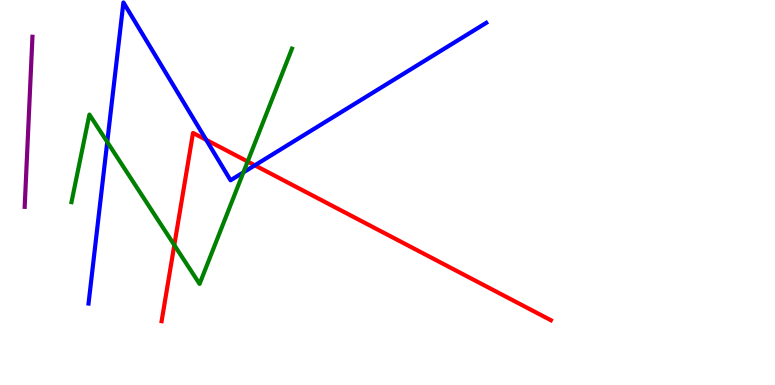[{'lines': ['blue', 'red'], 'intersections': [{'x': 2.66, 'y': 6.37}, {'x': 3.29, 'y': 5.71}]}, {'lines': ['green', 'red'], 'intersections': [{'x': 2.25, 'y': 3.63}, {'x': 3.2, 'y': 5.8}]}, {'lines': ['purple', 'red'], 'intersections': []}, {'lines': ['blue', 'green'], 'intersections': [{'x': 1.38, 'y': 6.31}, {'x': 3.14, 'y': 5.52}]}, {'lines': ['blue', 'purple'], 'intersections': []}, {'lines': ['green', 'purple'], 'intersections': []}]